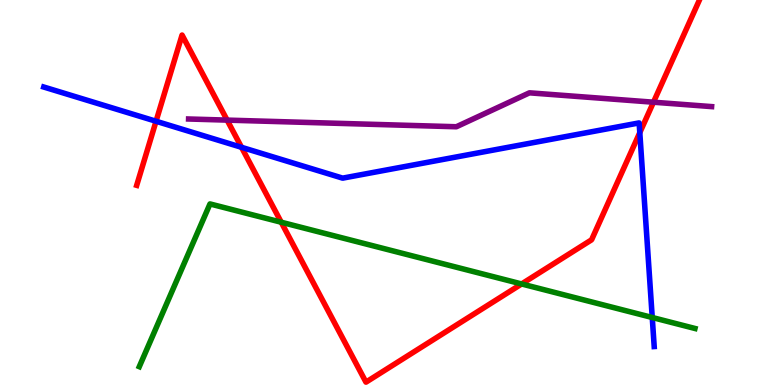[{'lines': ['blue', 'red'], 'intersections': [{'x': 2.01, 'y': 6.85}, {'x': 3.12, 'y': 6.17}, {'x': 8.26, 'y': 6.56}]}, {'lines': ['green', 'red'], 'intersections': [{'x': 3.63, 'y': 4.23}, {'x': 6.73, 'y': 2.62}]}, {'lines': ['purple', 'red'], 'intersections': [{'x': 2.93, 'y': 6.88}, {'x': 8.43, 'y': 7.35}]}, {'lines': ['blue', 'green'], 'intersections': [{'x': 8.42, 'y': 1.75}]}, {'lines': ['blue', 'purple'], 'intersections': []}, {'lines': ['green', 'purple'], 'intersections': []}]